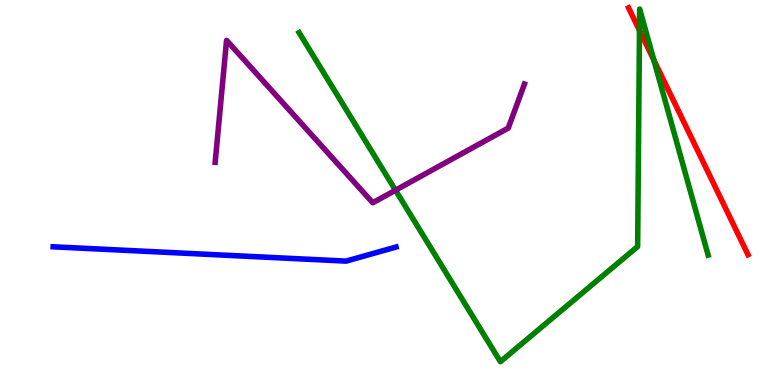[{'lines': ['blue', 'red'], 'intersections': []}, {'lines': ['green', 'red'], 'intersections': [{'x': 8.25, 'y': 9.21}, {'x': 8.44, 'y': 8.44}]}, {'lines': ['purple', 'red'], 'intersections': []}, {'lines': ['blue', 'green'], 'intersections': []}, {'lines': ['blue', 'purple'], 'intersections': []}, {'lines': ['green', 'purple'], 'intersections': [{'x': 5.1, 'y': 5.06}]}]